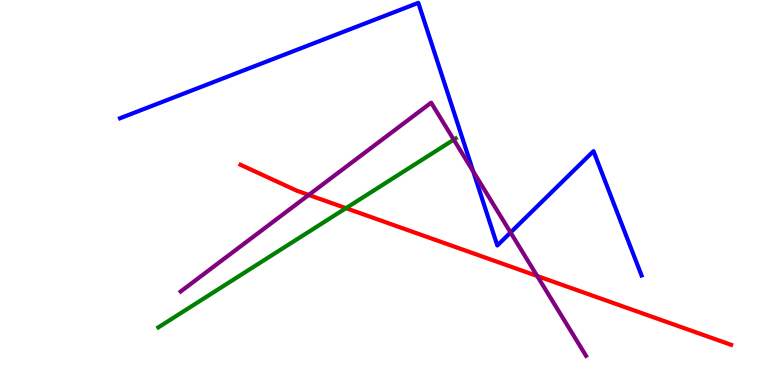[{'lines': ['blue', 'red'], 'intersections': []}, {'lines': ['green', 'red'], 'intersections': [{'x': 4.46, 'y': 4.59}]}, {'lines': ['purple', 'red'], 'intersections': [{'x': 3.98, 'y': 4.94}, {'x': 6.93, 'y': 2.83}]}, {'lines': ['blue', 'green'], 'intersections': []}, {'lines': ['blue', 'purple'], 'intersections': [{'x': 6.11, 'y': 5.55}, {'x': 6.59, 'y': 3.96}]}, {'lines': ['green', 'purple'], 'intersections': [{'x': 5.86, 'y': 6.37}]}]